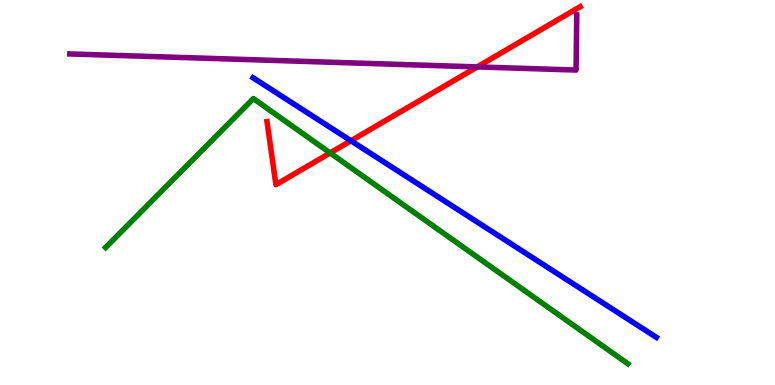[{'lines': ['blue', 'red'], 'intersections': [{'x': 4.53, 'y': 6.34}]}, {'lines': ['green', 'red'], 'intersections': [{'x': 4.26, 'y': 6.03}]}, {'lines': ['purple', 'red'], 'intersections': [{'x': 6.16, 'y': 8.26}]}, {'lines': ['blue', 'green'], 'intersections': []}, {'lines': ['blue', 'purple'], 'intersections': []}, {'lines': ['green', 'purple'], 'intersections': []}]